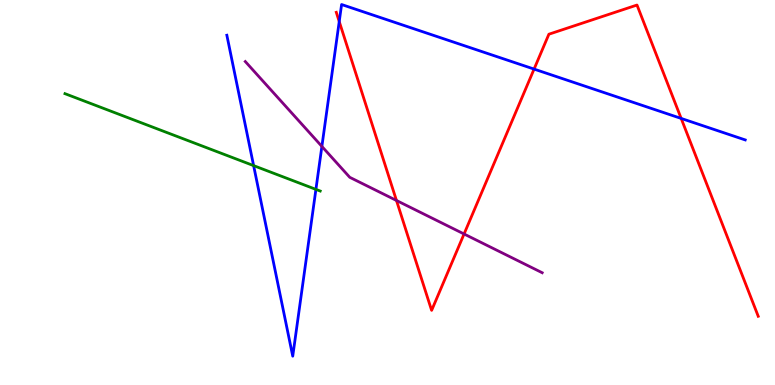[{'lines': ['blue', 'red'], 'intersections': [{'x': 4.38, 'y': 9.44}, {'x': 6.89, 'y': 8.21}, {'x': 8.79, 'y': 6.92}]}, {'lines': ['green', 'red'], 'intersections': []}, {'lines': ['purple', 'red'], 'intersections': [{'x': 5.12, 'y': 4.79}, {'x': 5.99, 'y': 3.92}]}, {'lines': ['blue', 'green'], 'intersections': [{'x': 3.27, 'y': 5.7}, {'x': 4.08, 'y': 5.08}]}, {'lines': ['blue', 'purple'], 'intersections': [{'x': 4.15, 'y': 6.2}]}, {'lines': ['green', 'purple'], 'intersections': []}]